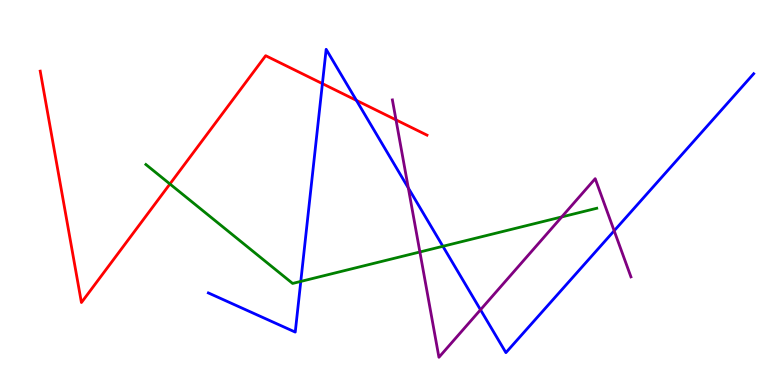[{'lines': ['blue', 'red'], 'intersections': [{'x': 4.16, 'y': 7.83}, {'x': 4.6, 'y': 7.39}]}, {'lines': ['green', 'red'], 'intersections': [{'x': 2.19, 'y': 5.22}]}, {'lines': ['purple', 'red'], 'intersections': [{'x': 5.11, 'y': 6.89}]}, {'lines': ['blue', 'green'], 'intersections': [{'x': 3.88, 'y': 2.69}, {'x': 5.71, 'y': 3.6}]}, {'lines': ['blue', 'purple'], 'intersections': [{'x': 5.27, 'y': 5.12}, {'x': 6.2, 'y': 1.95}, {'x': 7.92, 'y': 4.01}]}, {'lines': ['green', 'purple'], 'intersections': [{'x': 5.42, 'y': 3.46}, {'x': 7.25, 'y': 4.37}]}]